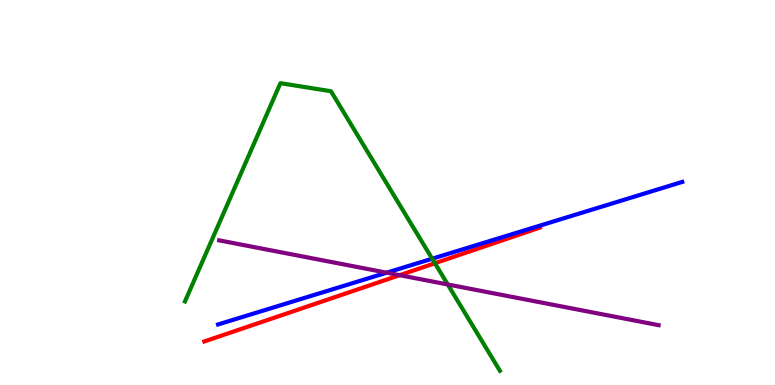[{'lines': ['blue', 'red'], 'intersections': []}, {'lines': ['green', 'red'], 'intersections': [{'x': 5.61, 'y': 3.16}]}, {'lines': ['purple', 'red'], 'intersections': [{'x': 5.16, 'y': 2.85}]}, {'lines': ['blue', 'green'], 'intersections': [{'x': 5.58, 'y': 3.28}]}, {'lines': ['blue', 'purple'], 'intersections': [{'x': 4.99, 'y': 2.92}]}, {'lines': ['green', 'purple'], 'intersections': [{'x': 5.78, 'y': 2.61}]}]